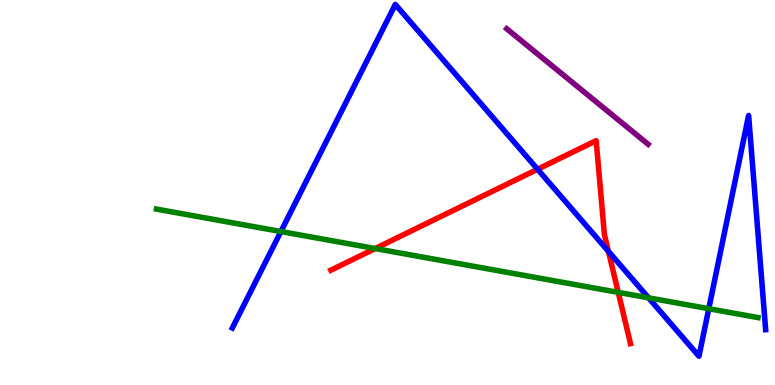[{'lines': ['blue', 'red'], 'intersections': [{'x': 6.94, 'y': 5.6}, {'x': 7.85, 'y': 3.47}]}, {'lines': ['green', 'red'], 'intersections': [{'x': 4.84, 'y': 3.54}, {'x': 7.98, 'y': 2.41}]}, {'lines': ['purple', 'red'], 'intersections': []}, {'lines': ['blue', 'green'], 'intersections': [{'x': 3.62, 'y': 3.99}, {'x': 8.37, 'y': 2.26}, {'x': 9.15, 'y': 1.98}]}, {'lines': ['blue', 'purple'], 'intersections': []}, {'lines': ['green', 'purple'], 'intersections': []}]